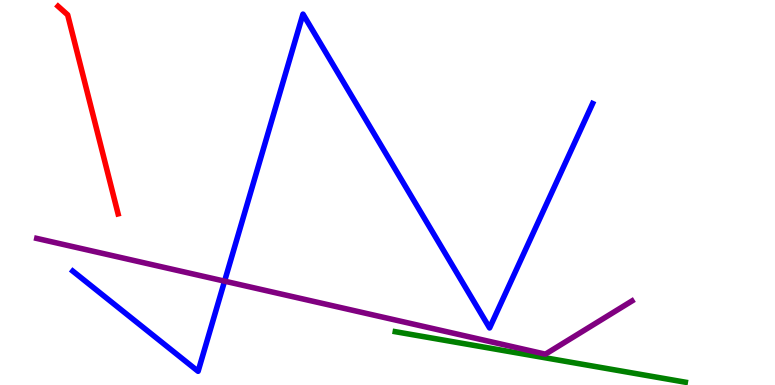[{'lines': ['blue', 'red'], 'intersections': []}, {'lines': ['green', 'red'], 'intersections': []}, {'lines': ['purple', 'red'], 'intersections': []}, {'lines': ['blue', 'green'], 'intersections': []}, {'lines': ['blue', 'purple'], 'intersections': [{'x': 2.9, 'y': 2.7}]}, {'lines': ['green', 'purple'], 'intersections': []}]